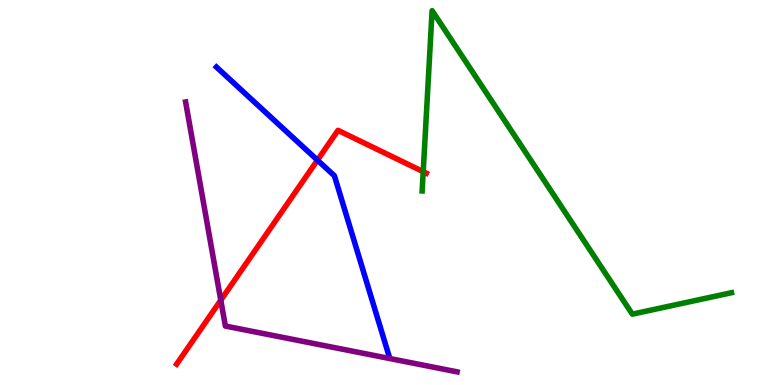[{'lines': ['blue', 'red'], 'intersections': [{'x': 4.1, 'y': 5.84}]}, {'lines': ['green', 'red'], 'intersections': [{'x': 5.46, 'y': 5.54}]}, {'lines': ['purple', 'red'], 'intersections': [{'x': 2.85, 'y': 2.2}]}, {'lines': ['blue', 'green'], 'intersections': []}, {'lines': ['blue', 'purple'], 'intersections': []}, {'lines': ['green', 'purple'], 'intersections': []}]